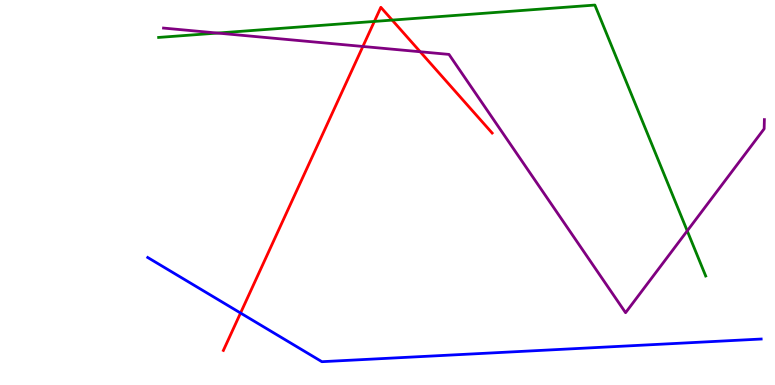[{'lines': ['blue', 'red'], 'intersections': [{'x': 3.1, 'y': 1.87}]}, {'lines': ['green', 'red'], 'intersections': [{'x': 4.83, 'y': 9.44}, {'x': 5.06, 'y': 9.48}]}, {'lines': ['purple', 'red'], 'intersections': [{'x': 4.68, 'y': 8.79}, {'x': 5.42, 'y': 8.66}]}, {'lines': ['blue', 'green'], 'intersections': []}, {'lines': ['blue', 'purple'], 'intersections': []}, {'lines': ['green', 'purple'], 'intersections': [{'x': 2.81, 'y': 9.14}, {'x': 8.87, 'y': 4.0}]}]